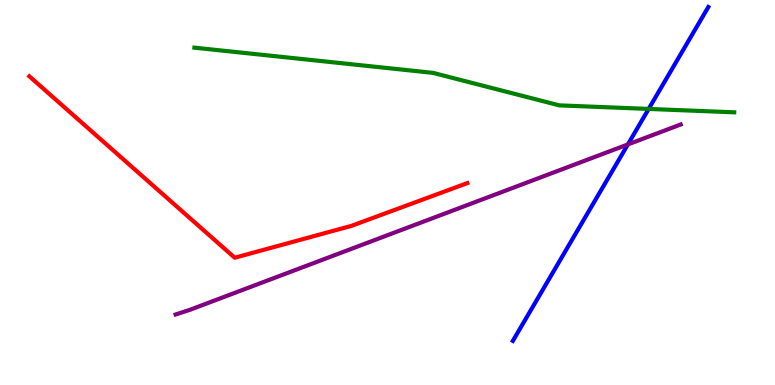[{'lines': ['blue', 'red'], 'intersections': []}, {'lines': ['green', 'red'], 'intersections': []}, {'lines': ['purple', 'red'], 'intersections': []}, {'lines': ['blue', 'green'], 'intersections': [{'x': 8.37, 'y': 7.17}]}, {'lines': ['blue', 'purple'], 'intersections': [{'x': 8.1, 'y': 6.25}]}, {'lines': ['green', 'purple'], 'intersections': []}]